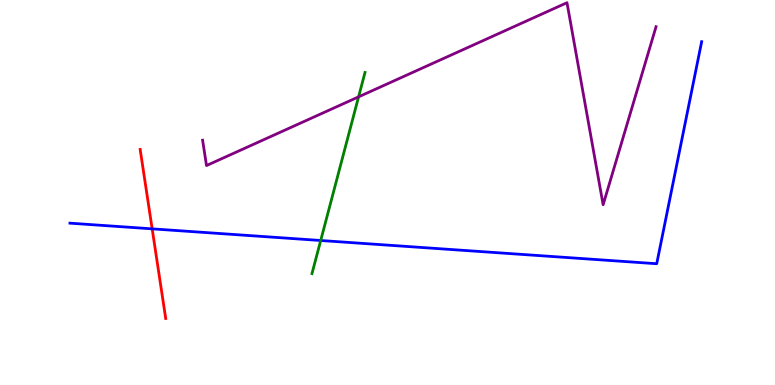[{'lines': ['blue', 'red'], 'intersections': [{'x': 1.96, 'y': 4.06}]}, {'lines': ['green', 'red'], 'intersections': []}, {'lines': ['purple', 'red'], 'intersections': []}, {'lines': ['blue', 'green'], 'intersections': [{'x': 4.14, 'y': 3.75}]}, {'lines': ['blue', 'purple'], 'intersections': []}, {'lines': ['green', 'purple'], 'intersections': [{'x': 4.63, 'y': 7.48}]}]